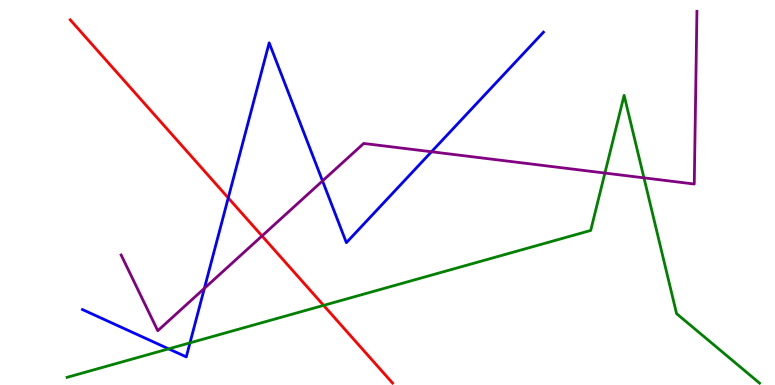[{'lines': ['blue', 'red'], 'intersections': [{'x': 2.95, 'y': 4.86}]}, {'lines': ['green', 'red'], 'intersections': [{'x': 4.18, 'y': 2.07}]}, {'lines': ['purple', 'red'], 'intersections': [{'x': 3.38, 'y': 3.87}]}, {'lines': ['blue', 'green'], 'intersections': [{'x': 2.18, 'y': 0.939}, {'x': 2.45, 'y': 1.09}]}, {'lines': ['blue', 'purple'], 'intersections': [{'x': 2.64, 'y': 2.51}, {'x': 4.16, 'y': 5.3}, {'x': 5.57, 'y': 6.06}]}, {'lines': ['green', 'purple'], 'intersections': [{'x': 7.81, 'y': 5.51}, {'x': 8.31, 'y': 5.38}]}]